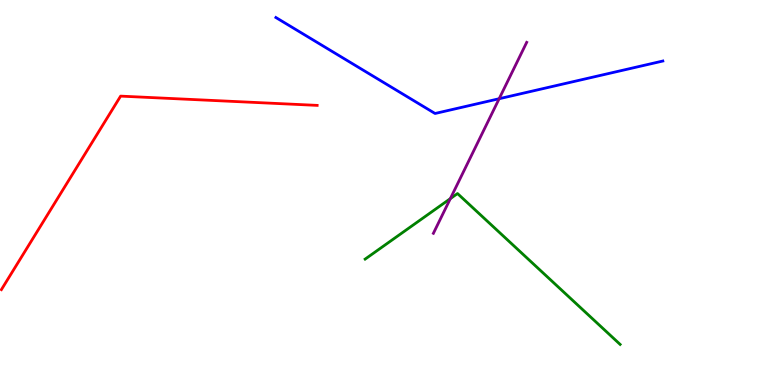[{'lines': ['blue', 'red'], 'intersections': []}, {'lines': ['green', 'red'], 'intersections': []}, {'lines': ['purple', 'red'], 'intersections': []}, {'lines': ['blue', 'green'], 'intersections': []}, {'lines': ['blue', 'purple'], 'intersections': [{'x': 6.44, 'y': 7.44}]}, {'lines': ['green', 'purple'], 'intersections': [{'x': 5.81, 'y': 4.84}]}]